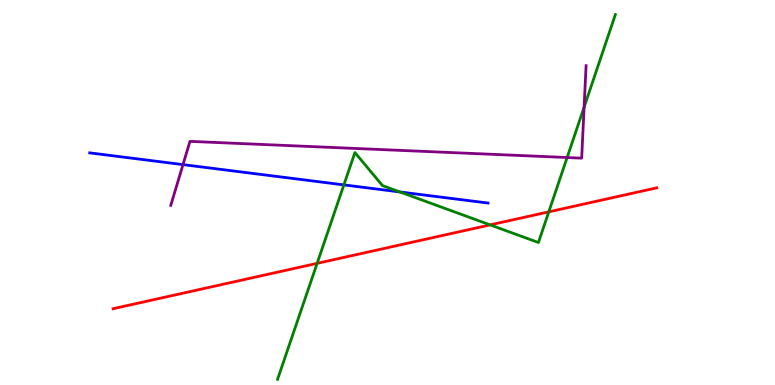[{'lines': ['blue', 'red'], 'intersections': []}, {'lines': ['green', 'red'], 'intersections': [{'x': 4.09, 'y': 3.16}, {'x': 6.32, 'y': 4.16}, {'x': 7.08, 'y': 4.5}]}, {'lines': ['purple', 'red'], 'intersections': []}, {'lines': ['blue', 'green'], 'intersections': [{'x': 4.44, 'y': 5.2}, {'x': 5.16, 'y': 5.01}]}, {'lines': ['blue', 'purple'], 'intersections': [{'x': 2.36, 'y': 5.72}]}, {'lines': ['green', 'purple'], 'intersections': [{'x': 7.32, 'y': 5.91}, {'x': 7.54, 'y': 7.22}]}]